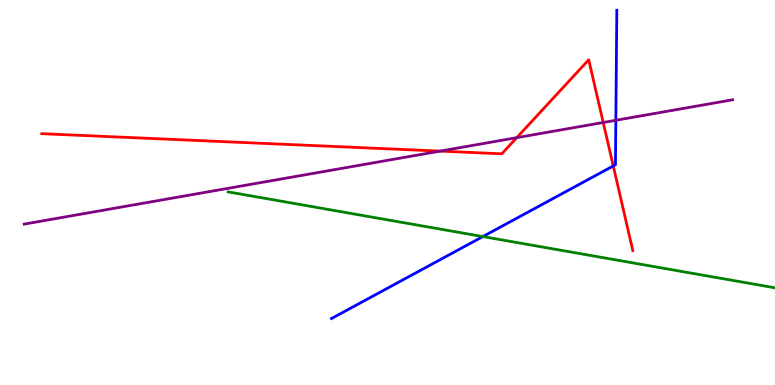[{'lines': ['blue', 'red'], 'intersections': [{'x': 7.91, 'y': 5.69}]}, {'lines': ['green', 'red'], 'intersections': []}, {'lines': ['purple', 'red'], 'intersections': [{'x': 5.68, 'y': 6.07}, {'x': 6.67, 'y': 6.42}, {'x': 7.78, 'y': 6.82}]}, {'lines': ['blue', 'green'], 'intersections': [{'x': 6.23, 'y': 3.86}]}, {'lines': ['blue', 'purple'], 'intersections': [{'x': 7.95, 'y': 6.88}]}, {'lines': ['green', 'purple'], 'intersections': []}]